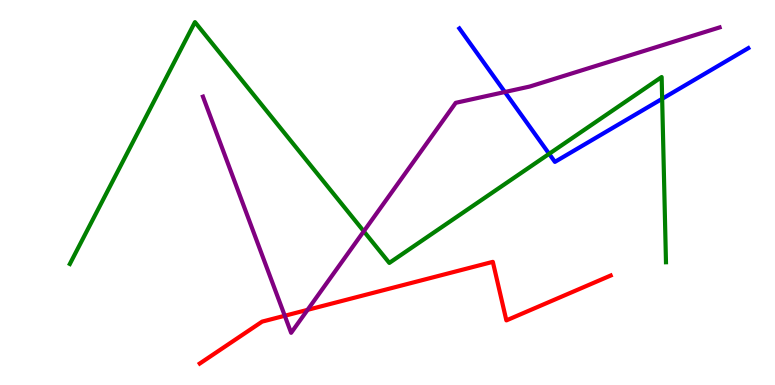[{'lines': ['blue', 'red'], 'intersections': []}, {'lines': ['green', 'red'], 'intersections': []}, {'lines': ['purple', 'red'], 'intersections': [{'x': 3.67, 'y': 1.8}, {'x': 3.97, 'y': 1.95}]}, {'lines': ['blue', 'green'], 'intersections': [{'x': 7.09, 'y': 6.0}, {'x': 8.54, 'y': 7.43}]}, {'lines': ['blue', 'purple'], 'intersections': [{'x': 6.51, 'y': 7.61}]}, {'lines': ['green', 'purple'], 'intersections': [{'x': 4.69, 'y': 3.99}]}]